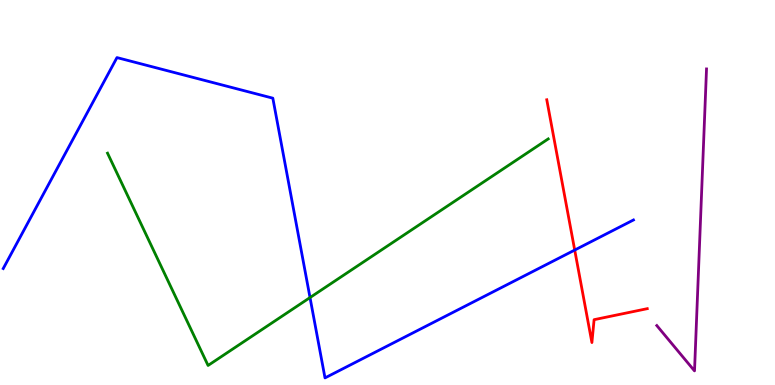[{'lines': ['blue', 'red'], 'intersections': [{'x': 7.42, 'y': 3.5}]}, {'lines': ['green', 'red'], 'intersections': []}, {'lines': ['purple', 'red'], 'intersections': []}, {'lines': ['blue', 'green'], 'intersections': [{'x': 4.0, 'y': 2.27}]}, {'lines': ['blue', 'purple'], 'intersections': []}, {'lines': ['green', 'purple'], 'intersections': []}]